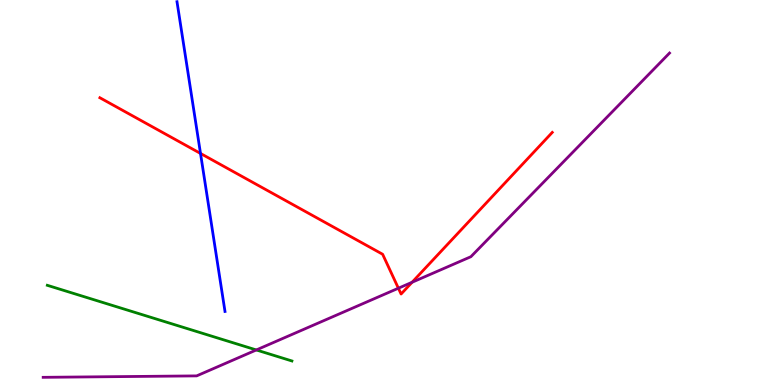[{'lines': ['blue', 'red'], 'intersections': [{'x': 2.59, 'y': 6.01}]}, {'lines': ['green', 'red'], 'intersections': []}, {'lines': ['purple', 'red'], 'intersections': [{'x': 5.14, 'y': 2.51}, {'x': 5.32, 'y': 2.67}]}, {'lines': ['blue', 'green'], 'intersections': []}, {'lines': ['blue', 'purple'], 'intersections': []}, {'lines': ['green', 'purple'], 'intersections': [{'x': 3.31, 'y': 0.91}]}]